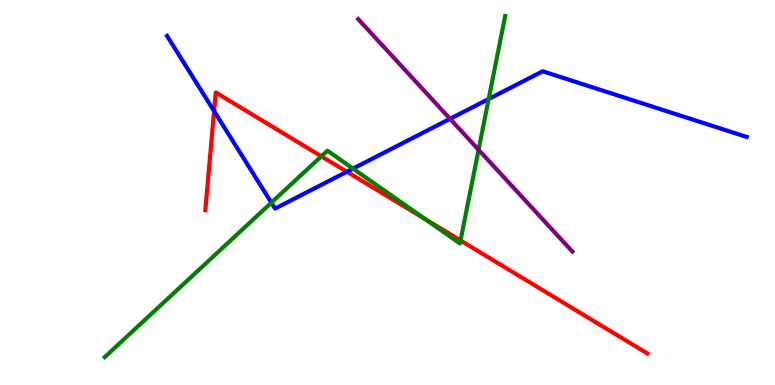[{'lines': ['blue', 'red'], 'intersections': [{'x': 2.76, 'y': 7.11}, {'x': 4.48, 'y': 5.54}]}, {'lines': ['green', 'red'], 'intersections': [{'x': 4.15, 'y': 5.94}, {'x': 5.48, 'y': 4.31}, {'x': 5.94, 'y': 3.75}]}, {'lines': ['purple', 'red'], 'intersections': []}, {'lines': ['blue', 'green'], 'intersections': [{'x': 3.5, 'y': 4.74}, {'x': 4.56, 'y': 5.62}, {'x': 6.31, 'y': 7.43}]}, {'lines': ['blue', 'purple'], 'intersections': [{'x': 5.81, 'y': 6.91}]}, {'lines': ['green', 'purple'], 'intersections': [{'x': 6.18, 'y': 6.11}]}]